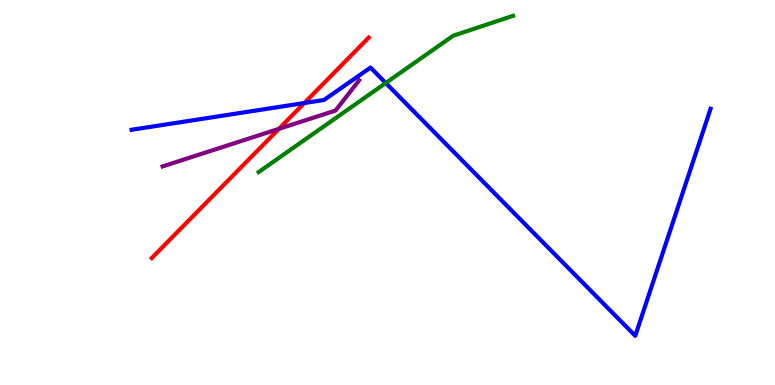[{'lines': ['blue', 'red'], 'intersections': [{'x': 3.93, 'y': 7.32}]}, {'lines': ['green', 'red'], 'intersections': []}, {'lines': ['purple', 'red'], 'intersections': [{'x': 3.6, 'y': 6.65}]}, {'lines': ['blue', 'green'], 'intersections': [{'x': 4.98, 'y': 7.84}]}, {'lines': ['blue', 'purple'], 'intersections': []}, {'lines': ['green', 'purple'], 'intersections': []}]